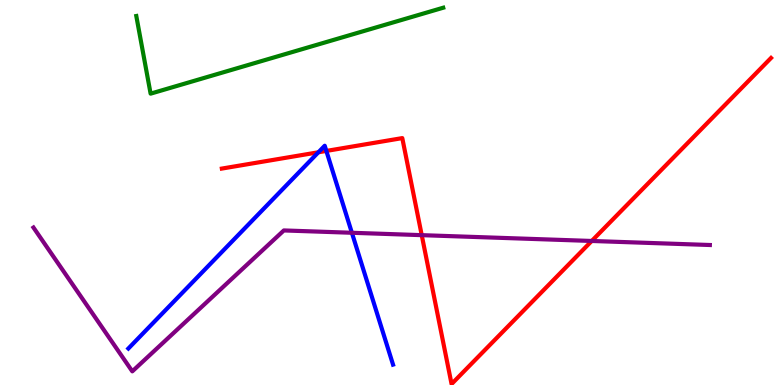[{'lines': ['blue', 'red'], 'intersections': [{'x': 4.11, 'y': 6.04}, {'x': 4.21, 'y': 6.08}]}, {'lines': ['green', 'red'], 'intersections': []}, {'lines': ['purple', 'red'], 'intersections': [{'x': 5.44, 'y': 3.89}, {'x': 7.64, 'y': 3.74}]}, {'lines': ['blue', 'green'], 'intersections': []}, {'lines': ['blue', 'purple'], 'intersections': [{'x': 4.54, 'y': 3.95}]}, {'lines': ['green', 'purple'], 'intersections': []}]